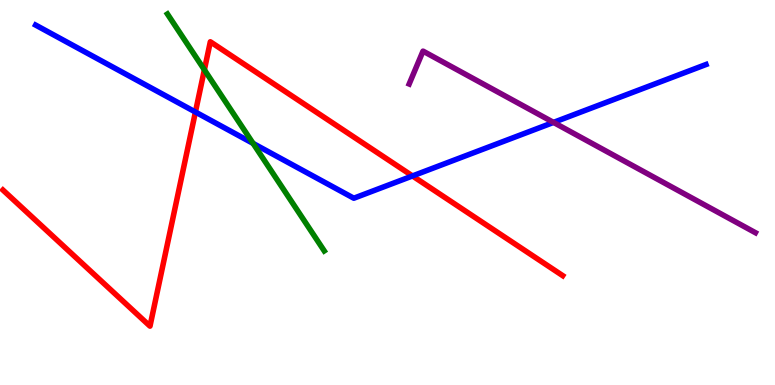[{'lines': ['blue', 'red'], 'intersections': [{'x': 2.52, 'y': 7.09}, {'x': 5.32, 'y': 5.43}]}, {'lines': ['green', 'red'], 'intersections': [{'x': 2.64, 'y': 8.19}]}, {'lines': ['purple', 'red'], 'intersections': []}, {'lines': ['blue', 'green'], 'intersections': [{'x': 3.27, 'y': 6.28}]}, {'lines': ['blue', 'purple'], 'intersections': [{'x': 7.14, 'y': 6.82}]}, {'lines': ['green', 'purple'], 'intersections': []}]